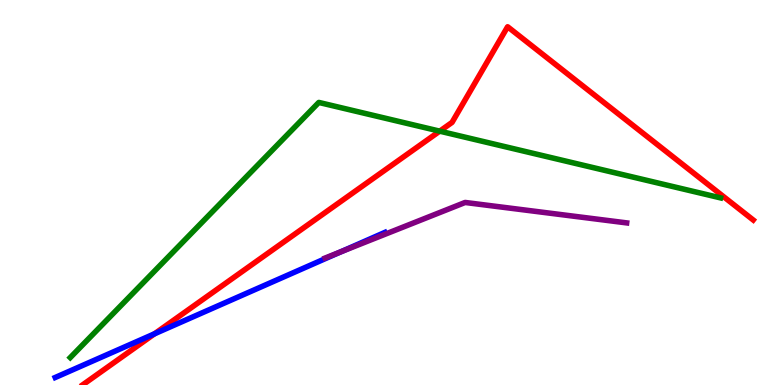[{'lines': ['blue', 'red'], 'intersections': [{'x': 1.99, 'y': 1.33}]}, {'lines': ['green', 'red'], 'intersections': [{'x': 5.67, 'y': 6.59}]}, {'lines': ['purple', 'red'], 'intersections': []}, {'lines': ['blue', 'green'], 'intersections': []}, {'lines': ['blue', 'purple'], 'intersections': [{'x': 4.4, 'y': 3.46}]}, {'lines': ['green', 'purple'], 'intersections': []}]